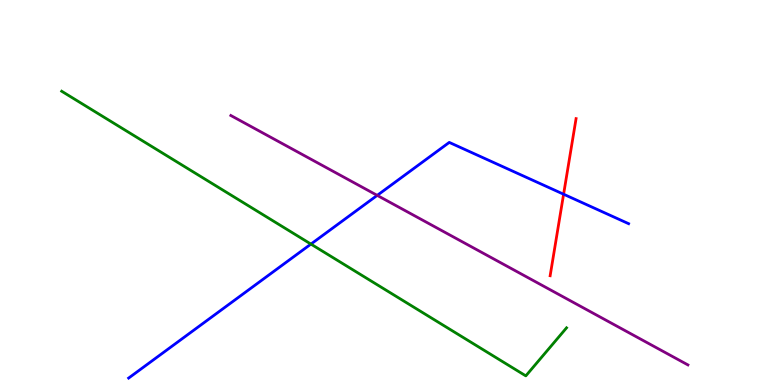[{'lines': ['blue', 'red'], 'intersections': [{'x': 7.27, 'y': 4.96}]}, {'lines': ['green', 'red'], 'intersections': []}, {'lines': ['purple', 'red'], 'intersections': []}, {'lines': ['blue', 'green'], 'intersections': [{'x': 4.01, 'y': 3.66}]}, {'lines': ['blue', 'purple'], 'intersections': [{'x': 4.87, 'y': 4.93}]}, {'lines': ['green', 'purple'], 'intersections': []}]